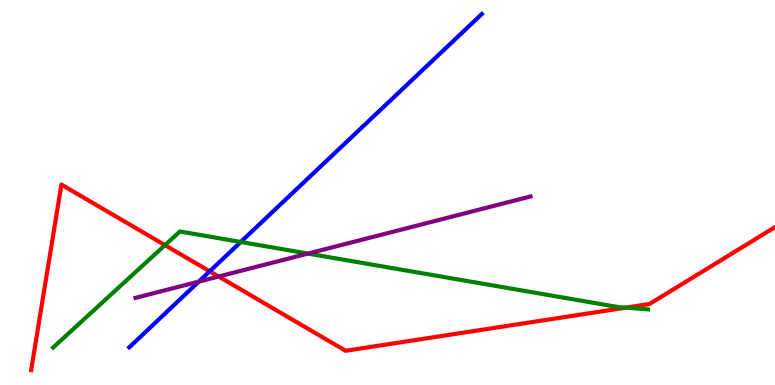[{'lines': ['blue', 'red'], 'intersections': [{'x': 2.71, 'y': 2.95}]}, {'lines': ['green', 'red'], 'intersections': [{'x': 2.13, 'y': 3.63}, {'x': 8.08, 'y': 2.01}]}, {'lines': ['purple', 'red'], 'intersections': [{'x': 2.82, 'y': 2.82}]}, {'lines': ['blue', 'green'], 'intersections': [{'x': 3.11, 'y': 3.72}]}, {'lines': ['blue', 'purple'], 'intersections': [{'x': 2.57, 'y': 2.69}]}, {'lines': ['green', 'purple'], 'intersections': [{'x': 3.97, 'y': 3.41}]}]